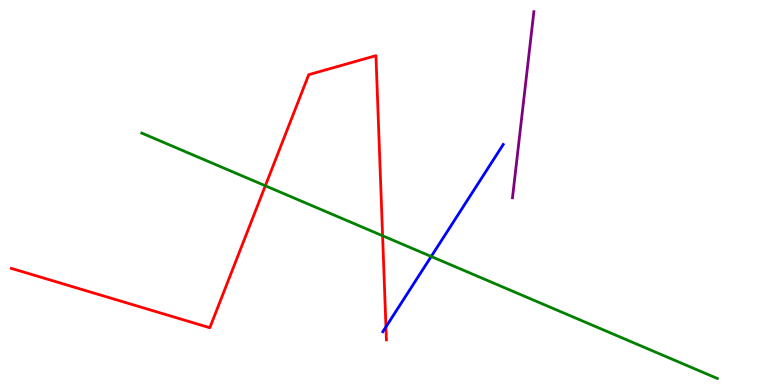[{'lines': ['blue', 'red'], 'intersections': [{'x': 4.98, 'y': 1.51}]}, {'lines': ['green', 'red'], 'intersections': [{'x': 3.42, 'y': 5.17}, {'x': 4.94, 'y': 3.88}]}, {'lines': ['purple', 'red'], 'intersections': []}, {'lines': ['blue', 'green'], 'intersections': [{'x': 5.56, 'y': 3.34}]}, {'lines': ['blue', 'purple'], 'intersections': []}, {'lines': ['green', 'purple'], 'intersections': []}]